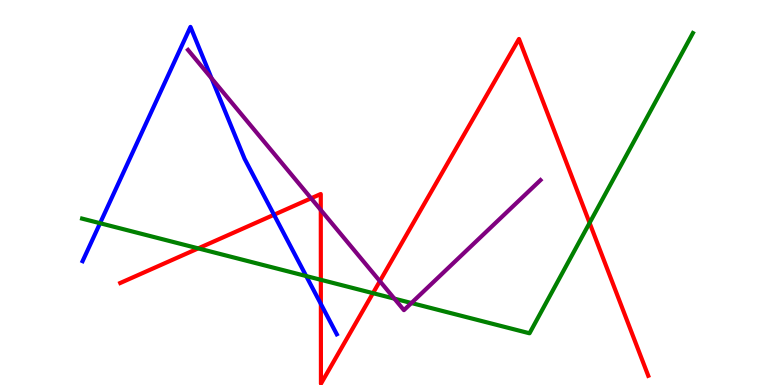[{'lines': ['blue', 'red'], 'intersections': [{'x': 3.54, 'y': 4.42}, {'x': 4.14, 'y': 2.11}]}, {'lines': ['green', 'red'], 'intersections': [{'x': 2.56, 'y': 3.55}, {'x': 4.14, 'y': 2.73}, {'x': 4.81, 'y': 2.39}, {'x': 7.61, 'y': 4.21}]}, {'lines': ['purple', 'red'], 'intersections': [{'x': 4.01, 'y': 4.85}, {'x': 4.14, 'y': 4.55}, {'x': 4.9, 'y': 2.7}]}, {'lines': ['blue', 'green'], 'intersections': [{'x': 1.29, 'y': 4.2}, {'x': 3.95, 'y': 2.83}]}, {'lines': ['blue', 'purple'], 'intersections': [{'x': 2.73, 'y': 7.96}]}, {'lines': ['green', 'purple'], 'intersections': [{'x': 5.09, 'y': 2.24}, {'x': 5.31, 'y': 2.13}]}]